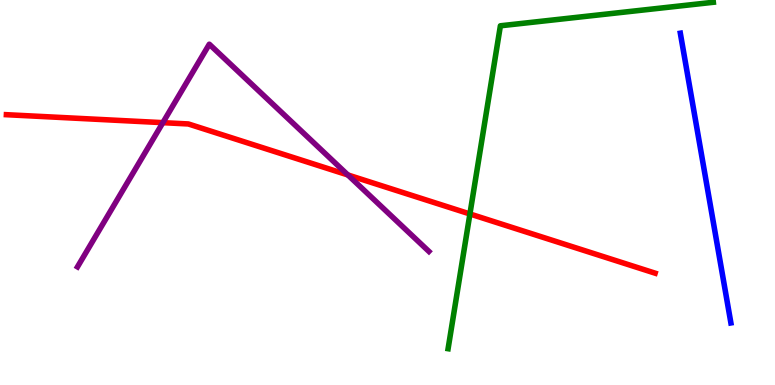[{'lines': ['blue', 'red'], 'intersections': []}, {'lines': ['green', 'red'], 'intersections': [{'x': 6.06, 'y': 4.44}]}, {'lines': ['purple', 'red'], 'intersections': [{'x': 2.1, 'y': 6.81}, {'x': 4.49, 'y': 5.46}]}, {'lines': ['blue', 'green'], 'intersections': []}, {'lines': ['blue', 'purple'], 'intersections': []}, {'lines': ['green', 'purple'], 'intersections': []}]